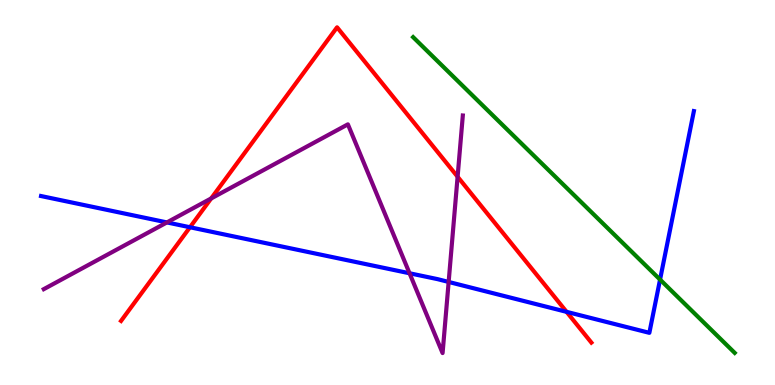[{'lines': ['blue', 'red'], 'intersections': [{'x': 2.45, 'y': 4.1}, {'x': 7.31, 'y': 1.9}]}, {'lines': ['green', 'red'], 'intersections': []}, {'lines': ['purple', 'red'], 'intersections': [{'x': 2.72, 'y': 4.85}, {'x': 5.9, 'y': 5.41}]}, {'lines': ['blue', 'green'], 'intersections': [{'x': 8.52, 'y': 2.74}]}, {'lines': ['blue', 'purple'], 'intersections': [{'x': 2.15, 'y': 4.22}, {'x': 5.28, 'y': 2.9}, {'x': 5.79, 'y': 2.68}]}, {'lines': ['green', 'purple'], 'intersections': []}]